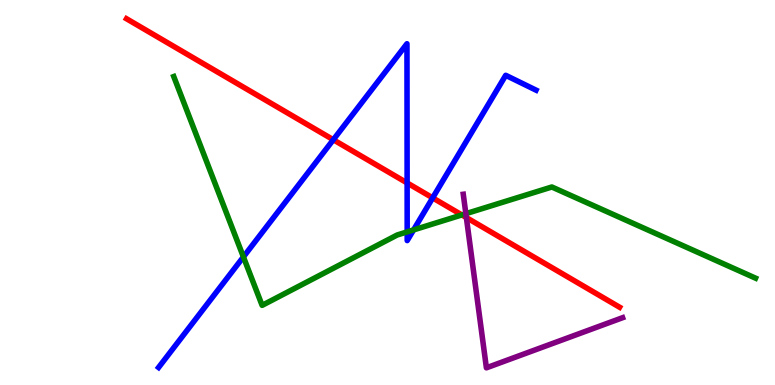[{'lines': ['blue', 'red'], 'intersections': [{'x': 4.3, 'y': 6.37}, {'x': 5.25, 'y': 5.25}, {'x': 5.58, 'y': 4.86}]}, {'lines': ['green', 'red'], 'intersections': [{'x': 5.96, 'y': 4.42}]}, {'lines': ['purple', 'red'], 'intersections': [{'x': 6.02, 'y': 4.35}]}, {'lines': ['blue', 'green'], 'intersections': [{'x': 3.14, 'y': 3.33}, {'x': 5.25, 'y': 3.98}, {'x': 5.34, 'y': 4.03}]}, {'lines': ['blue', 'purple'], 'intersections': []}, {'lines': ['green', 'purple'], 'intersections': [{'x': 6.01, 'y': 4.45}]}]